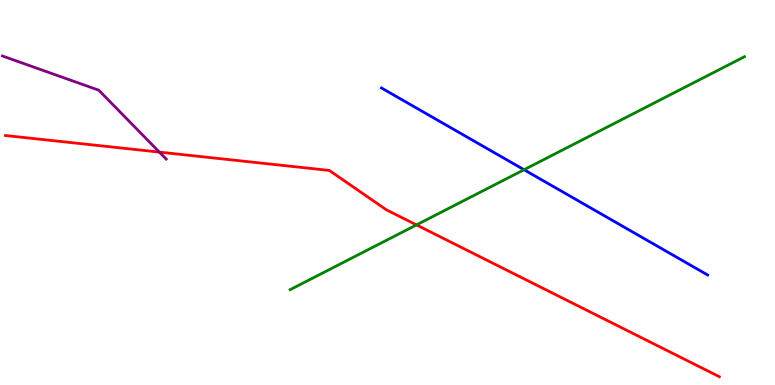[{'lines': ['blue', 'red'], 'intersections': []}, {'lines': ['green', 'red'], 'intersections': [{'x': 5.37, 'y': 4.16}]}, {'lines': ['purple', 'red'], 'intersections': [{'x': 2.06, 'y': 6.05}]}, {'lines': ['blue', 'green'], 'intersections': [{'x': 6.76, 'y': 5.59}]}, {'lines': ['blue', 'purple'], 'intersections': []}, {'lines': ['green', 'purple'], 'intersections': []}]